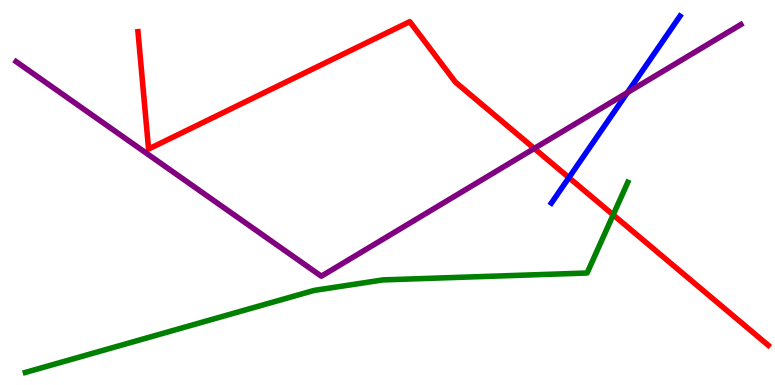[{'lines': ['blue', 'red'], 'intersections': [{'x': 7.34, 'y': 5.39}]}, {'lines': ['green', 'red'], 'intersections': [{'x': 7.91, 'y': 4.42}]}, {'lines': ['purple', 'red'], 'intersections': [{'x': 6.89, 'y': 6.14}]}, {'lines': ['blue', 'green'], 'intersections': []}, {'lines': ['blue', 'purple'], 'intersections': [{'x': 8.1, 'y': 7.6}]}, {'lines': ['green', 'purple'], 'intersections': []}]